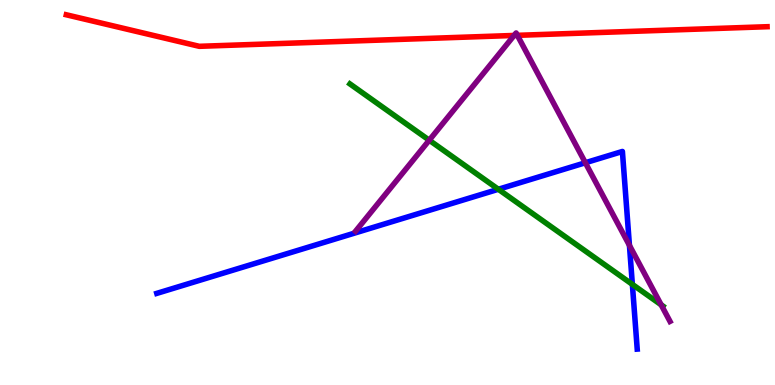[{'lines': ['blue', 'red'], 'intersections': []}, {'lines': ['green', 'red'], 'intersections': []}, {'lines': ['purple', 'red'], 'intersections': [{'x': 6.63, 'y': 9.08}, {'x': 6.68, 'y': 9.08}]}, {'lines': ['blue', 'green'], 'intersections': [{'x': 6.43, 'y': 5.08}, {'x': 8.16, 'y': 2.61}]}, {'lines': ['blue', 'purple'], 'intersections': [{'x': 7.55, 'y': 5.77}, {'x': 8.12, 'y': 3.63}]}, {'lines': ['green', 'purple'], 'intersections': [{'x': 5.54, 'y': 6.36}, {'x': 8.53, 'y': 2.08}]}]